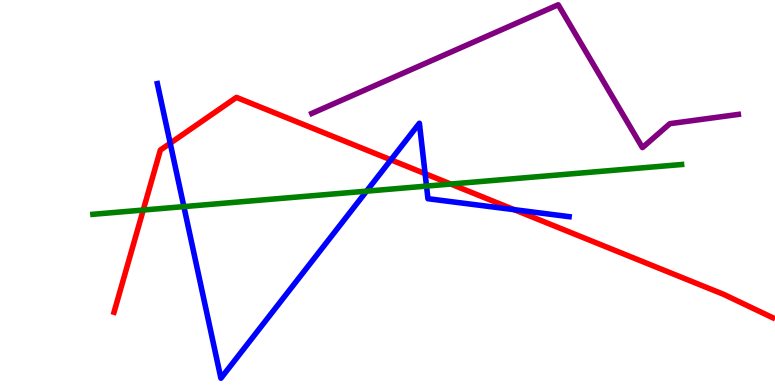[{'lines': ['blue', 'red'], 'intersections': [{'x': 2.2, 'y': 6.28}, {'x': 5.04, 'y': 5.85}, {'x': 5.49, 'y': 5.49}, {'x': 6.63, 'y': 4.55}]}, {'lines': ['green', 'red'], 'intersections': [{'x': 1.85, 'y': 4.54}, {'x': 5.82, 'y': 5.22}]}, {'lines': ['purple', 'red'], 'intersections': []}, {'lines': ['blue', 'green'], 'intersections': [{'x': 2.37, 'y': 4.63}, {'x': 4.73, 'y': 5.03}, {'x': 5.5, 'y': 5.17}]}, {'lines': ['blue', 'purple'], 'intersections': []}, {'lines': ['green', 'purple'], 'intersections': []}]